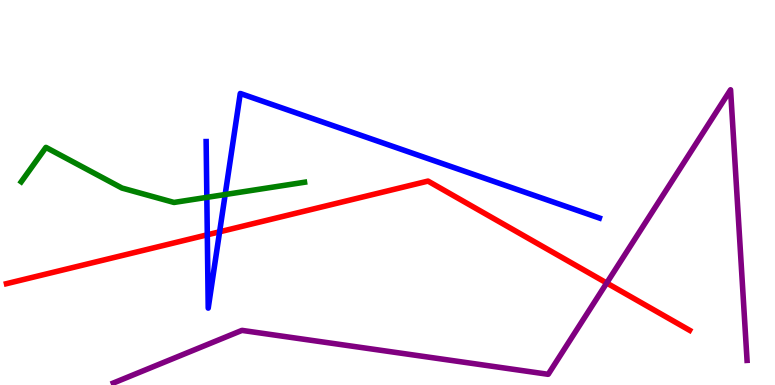[{'lines': ['blue', 'red'], 'intersections': [{'x': 2.67, 'y': 3.9}, {'x': 2.83, 'y': 3.98}]}, {'lines': ['green', 'red'], 'intersections': []}, {'lines': ['purple', 'red'], 'intersections': [{'x': 7.83, 'y': 2.65}]}, {'lines': ['blue', 'green'], 'intersections': [{'x': 2.67, 'y': 4.87}, {'x': 2.91, 'y': 4.95}]}, {'lines': ['blue', 'purple'], 'intersections': []}, {'lines': ['green', 'purple'], 'intersections': []}]